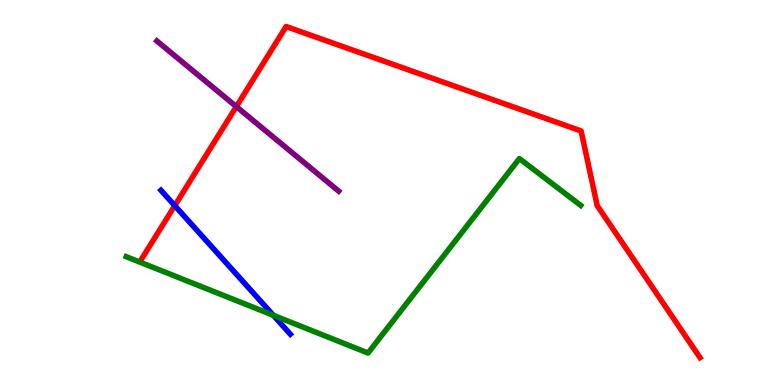[{'lines': ['blue', 'red'], 'intersections': [{'x': 2.26, 'y': 4.66}]}, {'lines': ['green', 'red'], 'intersections': []}, {'lines': ['purple', 'red'], 'intersections': [{'x': 3.05, 'y': 7.23}]}, {'lines': ['blue', 'green'], 'intersections': [{'x': 3.53, 'y': 1.81}]}, {'lines': ['blue', 'purple'], 'intersections': []}, {'lines': ['green', 'purple'], 'intersections': []}]